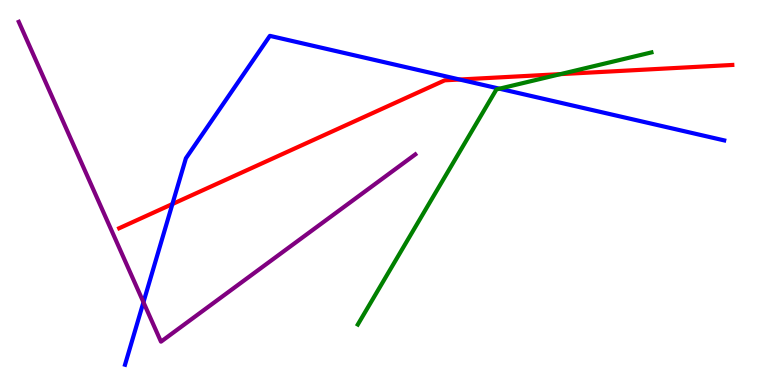[{'lines': ['blue', 'red'], 'intersections': [{'x': 2.22, 'y': 4.7}, {'x': 5.93, 'y': 7.93}]}, {'lines': ['green', 'red'], 'intersections': [{'x': 7.23, 'y': 8.07}]}, {'lines': ['purple', 'red'], 'intersections': []}, {'lines': ['blue', 'green'], 'intersections': [{'x': 6.44, 'y': 7.7}]}, {'lines': ['blue', 'purple'], 'intersections': [{'x': 1.85, 'y': 2.15}]}, {'lines': ['green', 'purple'], 'intersections': []}]